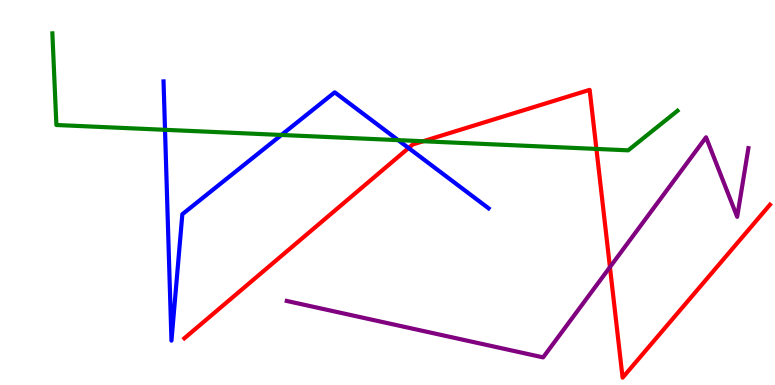[{'lines': ['blue', 'red'], 'intersections': [{'x': 5.27, 'y': 6.16}]}, {'lines': ['green', 'red'], 'intersections': [{'x': 5.46, 'y': 6.33}, {'x': 7.7, 'y': 6.13}]}, {'lines': ['purple', 'red'], 'intersections': [{'x': 7.87, 'y': 3.06}]}, {'lines': ['blue', 'green'], 'intersections': [{'x': 2.13, 'y': 6.63}, {'x': 3.63, 'y': 6.49}, {'x': 5.14, 'y': 6.36}]}, {'lines': ['blue', 'purple'], 'intersections': []}, {'lines': ['green', 'purple'], 'intersections': []}]